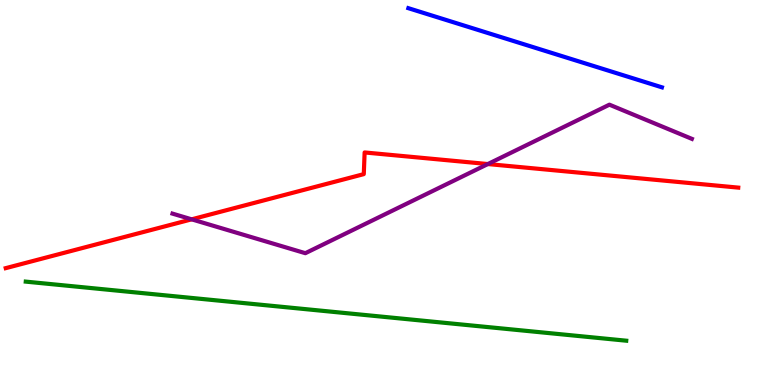[{'lines': ['blue', 'red'], 'intersections': []}, {'lines': ['green', 'red'], 'intersections': []}, {'lines': ['purple', 'red'], 'intersections': [{'x': 2.47, 'y': 4.3}, {'x': 6.29, 'y': 5.74}]}, {'lines': ['blue', 'green'], 'intersections': []}, {'lines': ['blue', 'purple'], 'intersections': []}, {'lines': ['green', 'purple'], 'intersections': []}]